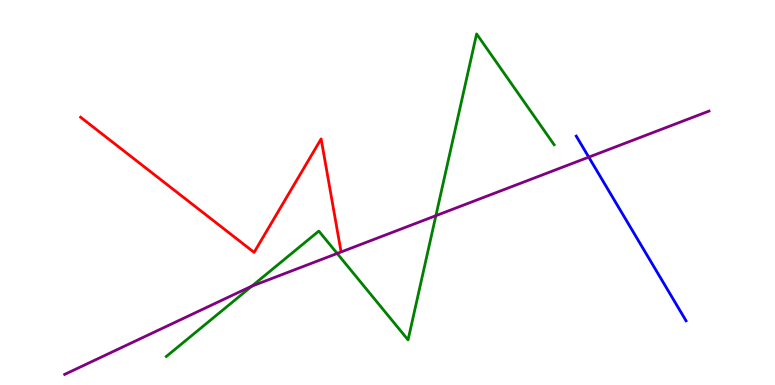[{'lines': ['blue', 'red'], 'intersections': []}, {'lines': ['green', 'red'], 'intersections': []}, {'lines': ['purple', 'red'], 'intersections': []}, {'lines': ['blue', 'green'], 'intersections': []}, {'lines': ['blue', 'purple'], 'intersections': [{'x': 7.6, 'y': 5.92}]}, {'lines': ['green', 'purple'], 'intersections': [{'x': 3.25, 'y': 2.57}, {'x': 4.35, 'y': 3.42}, {'x': 5.62, 'y': 4.4}]}]